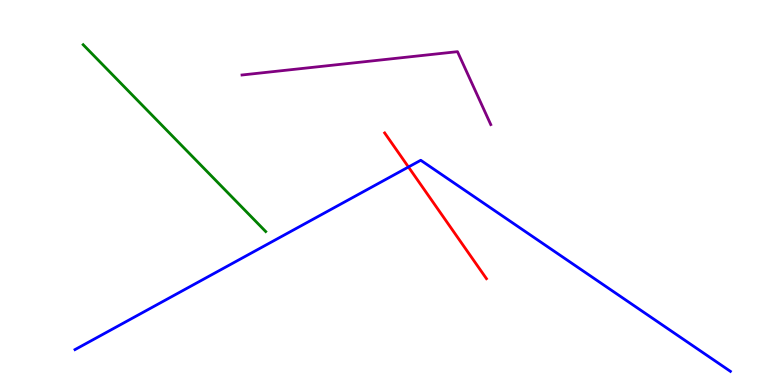[{'lines': ['blue', 'red'], 'intersections': [{'x': 5.27, 'y': 5.66}]}, {'lines': ['green', 'red'], 'intersections': []}, {'lines': ['purple', 'red'], 'intersections': []}, {'lines': ['blue', 'green'], 'intersections': []}, {'lines': ['blue', 'purple'], 'intersections': []}, {'lines': ['green', 'purple'], 'intersections': []}]